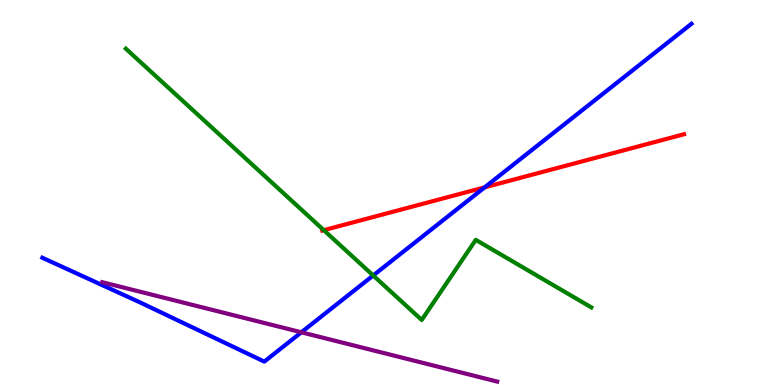[{'lines': ['blue', 'red'], 'intersections': [{'x': 6.25, 'y': 5.13}]}, {'lines': ['green', 'red'], 'intersections': [{'x': 4.18, 'y': 4.02}]}, {'lines': ['purple', 'red'], 'intersections': []}, {'lines': ['blue', 'green'], 'intersections': [{'x': 4.82, 'y': 2.84}]}, {'lines': ['blue', 'purple'], 'intersections': [{'x': 3.89, 'y': 1.37}]}, {'lines': ['green', 'purple'], 'intersections': []}]